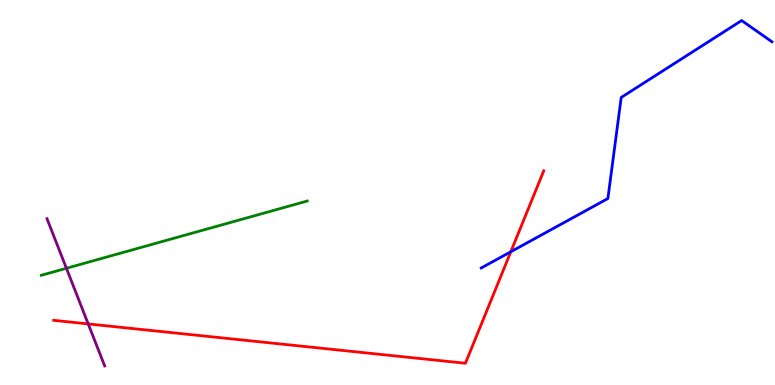[{'lines': ['blue', 'red'], 'intersections': [{'x': 6.59, 'y': 3.46}]}, {'lines': ['green', 'red'], 'intersections': []}, {'lines': ['purple', 'red'], 'intersections': [{'x': 1.14, 'y': 1.59}]}, {'lines': ['blue', 'green'], 'intersections': []}, {'lines': ['blue', 'purple'], 'intersections': []}, {'lines': ['green', 'purple'], 'intersections': [{'x': 0.857, 'y': 3.03}]}]